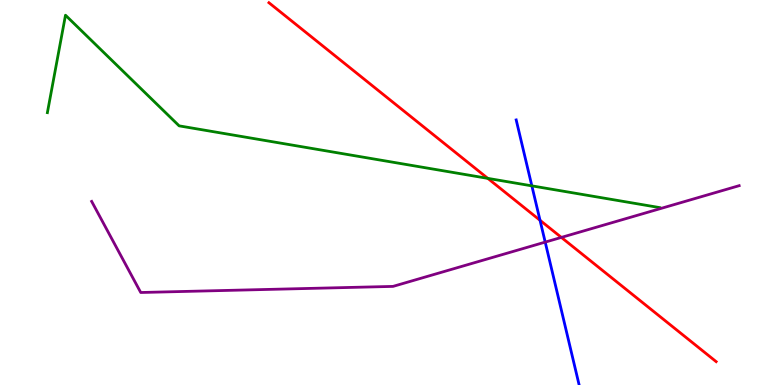[{'lines': ['blue', 'red'], 'intersections': [{'x': 6.97, 'y': 4.28}]}, {'lines': ['green', 'red'], 'intersections': [{'x': 6.29, 'y': 5.37}]}, {'lines': ['purple', 'red'], 'intersections': [{'x': 7.24, 'y': 3.83}]}, {'lines': ['blue', 'green'], 'intersections': [{'x': 6.86, 'y': 5.17}]}, {'lines': ['blue', 'purple'], 'intersections': [{'x': 7.03, 'y': 3.71}]}, {'lines': ['green', 'purple'], 'intersections': []}]